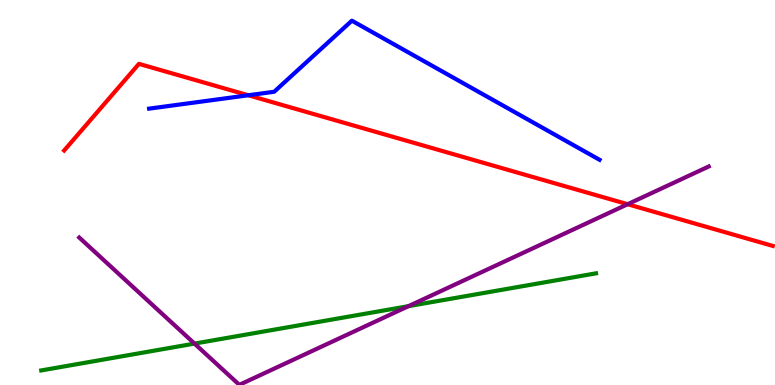[{'lines': ['blue', 'red'], 'intersections': [{'x': 3.2, 'y': 7.53}]}, {'lines': ['green', 'red'], 'intersections': []}, {'lines': ['purple', 'red'], 'intersections': [{'x': 8.1, 'y': 4.7}]}, {'lines': ['blue', 'green'], 'intersections': []}, {'lines': ['blue', 'purple'], 'intersections': []}, {'lines': ['green', 'purple'], 'intersections': [{'x': 2.51, 'y': 1.08}, {'x': 5.27, 'y': 2.05}]}]